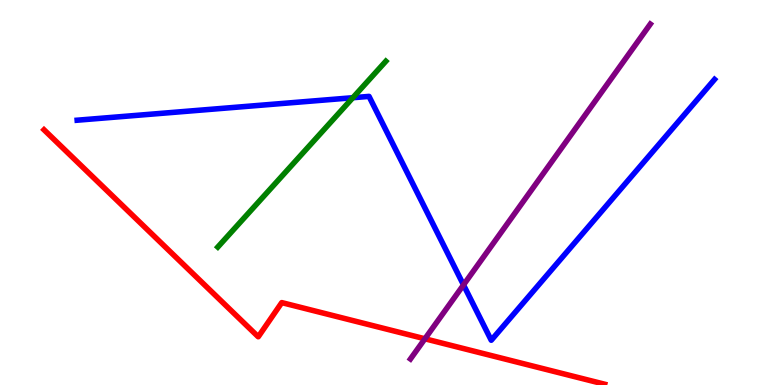[{'lines': ['blue', 'red'], 'intersections': []}, {'lines': ['green', 'red'], 'intersections': []}, {'lines': ['purple', 'red'], 'intersections': [{'x': 5.48, 'y': 1.2}]}, {'lines': ['blue', 'green'], 'intersections': [{'x': 4.55, 'y': 7.46}]}, {'lines': ['blue', 'purple'], 'intersections': [{'x': 5.98, 'y': 2.6}]}, {'lines': ['green', 'purple'], 'intersections': []}]